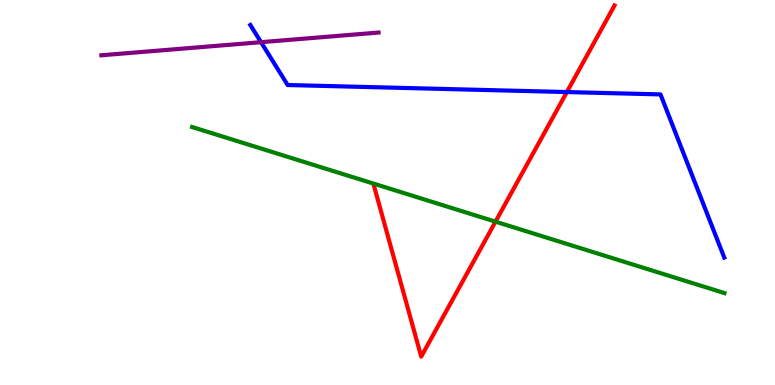[{'lines': ['blue', 'red'], 'intersections': [{'x': 7.31, 'y': 7.61}]}, {'lines': ['green', 'red'], 'intersections': [{'x': 6.39, 'y': 4.24}]}, {'lines': ['purple', 'red'], 'intersections': []}, {'lines': ['blue', 'green'], 'intersections': []}, {'lines': ['blue', 'purple'], 'intersections': [{'x': 3.37, 'y': 8.9}]}, {'lines': ['green', 'purple'], 'intersections': []}]